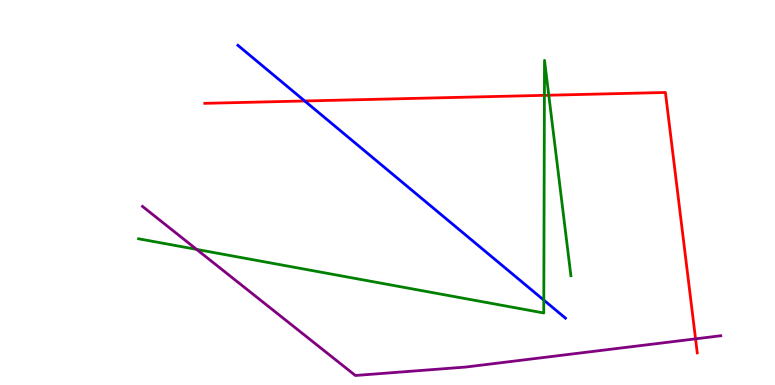[{'lines': ['blue', 'red'], 'intersections': [{'x': 3.93, 'y': 7.38}]}, {'lines': ['green', 'red'], 'intersections': [{'x': 7.02, 'y': 7.52}, {'x': 7.08, 'y': 7.53}]}, {'lines': ['purple', 'red'], 'intersections': [{'x': 8.97, 'y': 1.2}]}, {'lines': ['blue', 'green'], 'intersections': [{'x': 7.02, 'y': 2.21}]}, {'lines': ['blue', 'purple'], 'intersections': []}, {'lines': ['green', 'purple'], 'intersections': [{'x': 2.54, 'y': 3.52}]}]